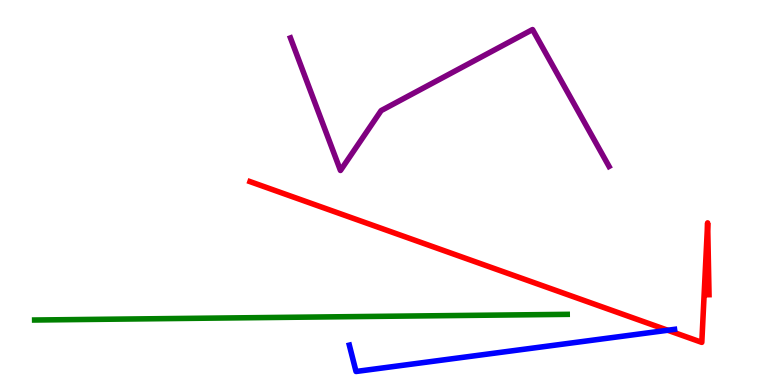[{'lines': ['blue', 'red'], 'intersections': [{'x': 8.62, 'y': 1.42}]}, {'lines': ['green', 'red'], 'intersections': []}, {'lines': ['purple', 'red'], 'intersections': []}, {'lines': ['blue', 'green'], 'intersections': []}, {'lines': ['blue', 'purple'], 'intersections': []}, {'lines': ['green', 'purple'], 'intersections': []}]